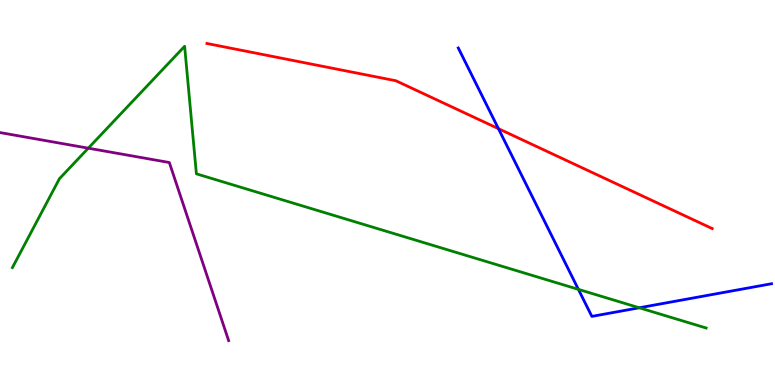[{'lines': ['blue', 'red'], 'intersections': [{'x': 6.43, 'y': 6.66}]}, {'lines': ['green', 'red'], 'intersections': []}, {'lines': ['purple', 'red'], 'intersections': []}, {'lines': ['blue', 'green'], 'intersections': [{'x': 7.46, 'y': 2.48}, {'x': 8.25, 'y': 2.01}]}, {'lines': ['blue', 'purple'], 'intersections': []}, {'lines': ['green', 'purple'], 'intersections': [{'x': 1.14, 'y': 6.15}]}]